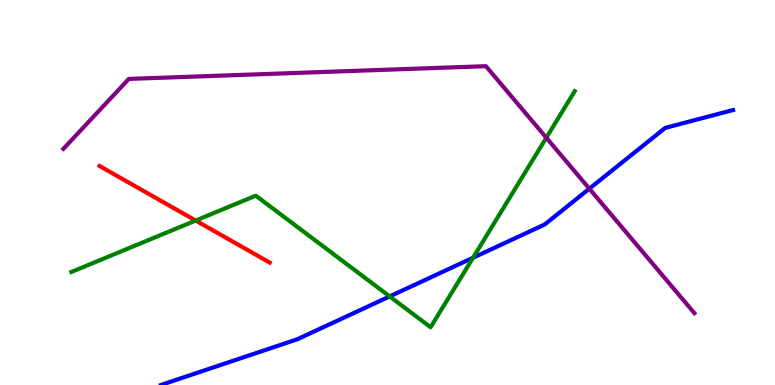[{'lines': ['blue', 'red'], 'intersections': []}, {'lines': ['green', 'red'], 'intersections': [{'x': 2.52, 'y': 4.27}]}, {'lines': ['purple', 'red'], 'intersections': []}, {'lines': ['blue', 'green'], 'intersections': [{'x': 5.03, 'y': 2.3}, {'x': 6.1, 'y': 3.31}]}, {'lines': ['blue', 'purple'], 'intersections': [{'x': 7.6, 'y': 5.1}]}, {'lines': ['green', 'purple'], 'intersections': [{'x': 7.05, 'y': 6.42}]}]